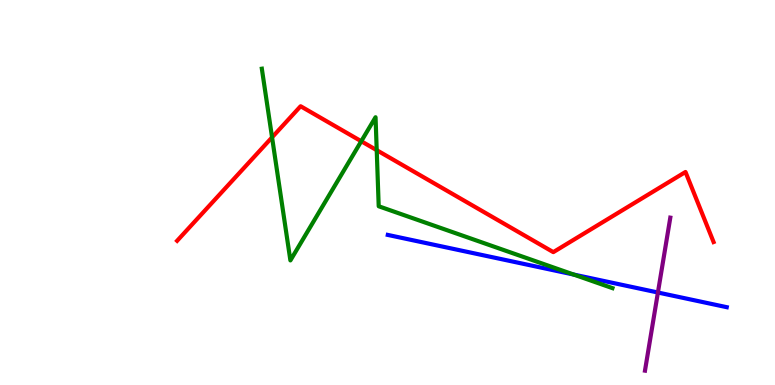[{'lines': ['blue', 'red'], 'intersections': []}, {'lines': ['green', 'red'], 'intersections': [{'x': 3.51, 'y': 6.43}, {'x': 4.66, 'y': 6.33}, {'x': 4.86, 'y': 6.1}]}, {'lines': ['purple', 'red'], 'intersections': []}, {'lines': ['blue', 'green'], 'intersections': [{'x': 7.4, 'y': 2.87}]}, {'lines': ['blue', 'purple'], 'intersections': [{'x': 8.49, 'y': 2.4}]}, {'lines': ['green', 'purple'], 'intersections': []}]